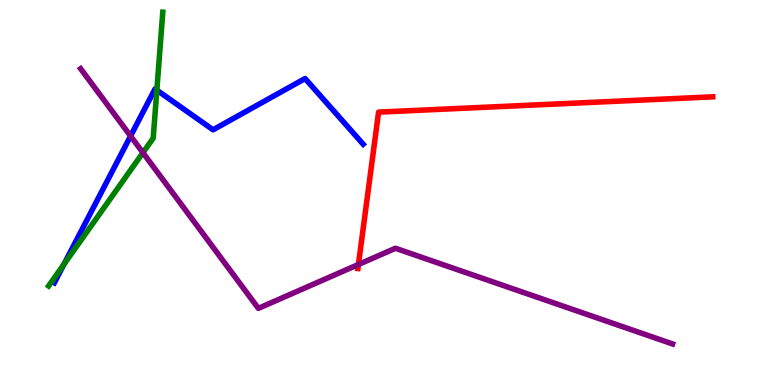[{'lines': ['blue', 'red'], 'intersections': []}, {'lines': ['green', 'red'], 'intersections': []}, {'lines': ['purple', 'red'], 'intersections': [{'x': 4.62, 'y': 3.13}]}, {'lines': ['blue', 'green'], 'intersections': [{'x': 0.825, 'y': 3.13}, {'x': 2.02, 'y': 7.66}]}, {'lines': ['blue', 'purple'], 'intersections': [{'x': 1.68, 'y': 6.47}]}, {'lines': ['green', 'purple'], 'intersections': [{'x': 1.84, 'y': 6.03}]}]